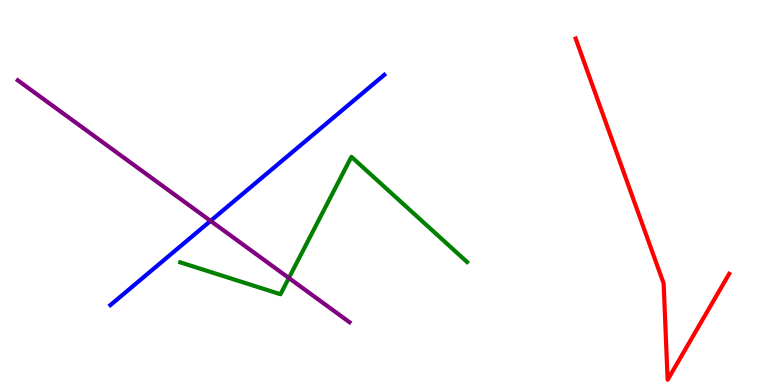[{'lines': ['blue', 'red'], 'intersections': []}, {'lines': ['green', 'red'], 'intersections': []}, {'lines': ['purple', 'red'], 'intersections': []}, {'lines': ['blue', 'green'], 'intersections': []}, {'lines': ['blue', 'purple'], 'intersections': [{'x': 2.72, 'y': 4.26}]}, {'lines': ['green', 'purple'], 'intersections': [{'x': 3.73, 'y': 2.78}]}]